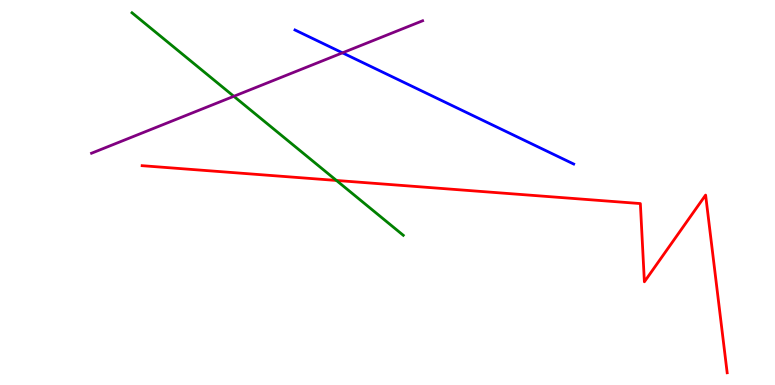[{'lines': ['blue', 'red'], 'intersections': []}, {'lines': ['green', 'red'], 'intersections': [{'x': 4.34, 'y': 5.31}]}, {'lines': ['purple', 'red'], 'intersections': []}, {'lines': ['blue', 'green'], 'intersections': []}, {'lines': ['blue', 'purple'], 'intersections': [{'x': 4.42, 'y': 8.63}]}, {'lines': ['green', 'purple'], 'intersections': [{'x': 3.02, 'y': 7.5}]}]